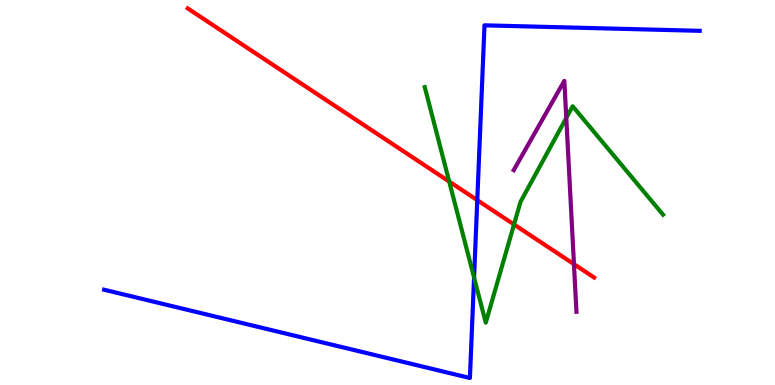[{'lines': ['blue', 'red'], 'intersections': [{'x': 6.16, 'y': 4.8}]}, {'lines': ['green', 'red'], 'intersections': [{'x': 5.8, 'y': 5.28}, {'x': 6.63, 'y': 4.17}]}, {'lines': ['purple', 'red'], 'intersections': [{'x': 7.41, 'y': 3.14}]}, {'lines': ['blue', 'green'], 'intersections': [{'x': 6.12, 'y': 2.79}]}, {'lines': ['blue', 'purple'], 'intersections': []}, {'lines': ['green', 'purple'], 'intersections': [{'x': 7.31, 'y': 6.94}]}]